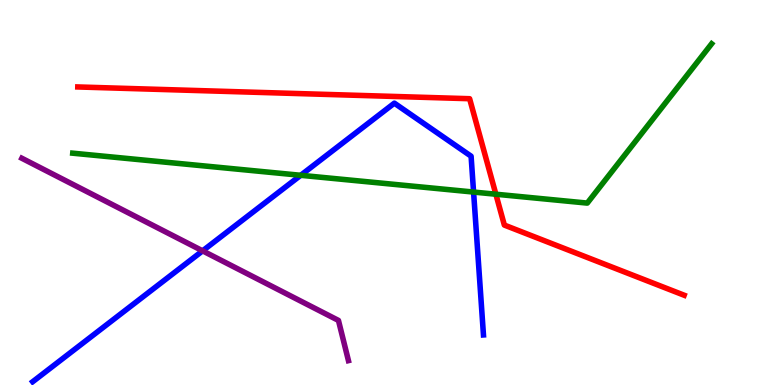[{'lines': ['blue', 'red'], 'intersections': []}, {'lines': ['green', 'red'], 'intersections': [{'x': 6.4, 'y': 4.96}]}, {'lines': ['purple', 'red'], 'intersections': []}, {'lines': ['blue', 'green'], 'intersections': [{'x': 3.88, 'y': 5.45}, {'x': 6.11, 'y': 5.01}]}, {'lines': ['blue', 'purple'], 'intersections': [{'x': 2.61, 'y': 3.48}]}, {'lines': ['green', 'purple'], 'intersections': []}]